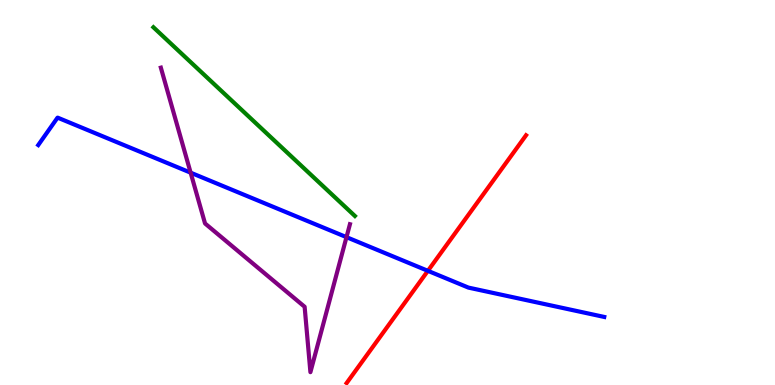[{'lines': ['blue', 'red'], 'intersections': [{'x': 5.52, 'y': 2.97}]}, {'lines': ['green', 'red'], 'intersections': []}, {'lines': ['purple', 'red'], 'intersections': []}, {'lines': ['blue', 'green'], 'intersections': []}, {'lines': ['blue', 'purple'], 'intersections': [{'x': 2.46, 'y': 5.52}, {'x': 4.47, 'y': 3.84}]}, {'lines': ['green', 'purple'], 'intersections': []}]